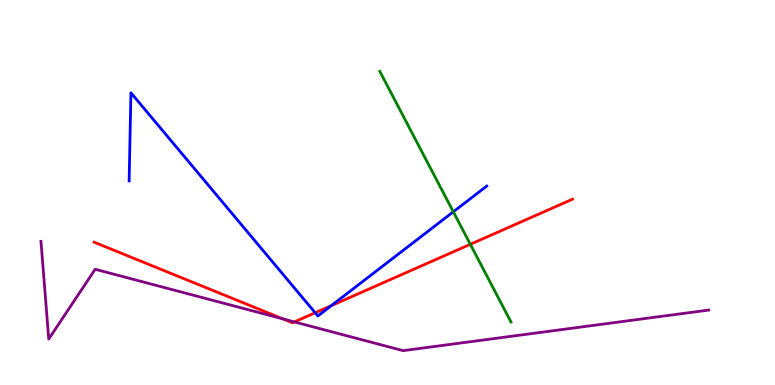[{'lines': ['blue', 'red'], 'intersections': [{'x': 4.07, 'y': 1.88}, {'x': 4.28, 'y': 2.06}]}, {'lines': ['green', 'red'], 'intersections': [{'x': 6.07, 'y': 3.65}]}, {'lines': ['purple', 'red'], 'intersections': [{'x': 3.65, 'y': 1.72}, {'x': 3.8, 'y': 1.64}]}, {'lines': ['blue', 'green'], 'intersections': [{'x': 5.85, 'y': 4.5}]}, {'lines': ['blue', 'purple'], 'intersections': []}, {'lines': ['green', 'purple'], 'intersections': []}]